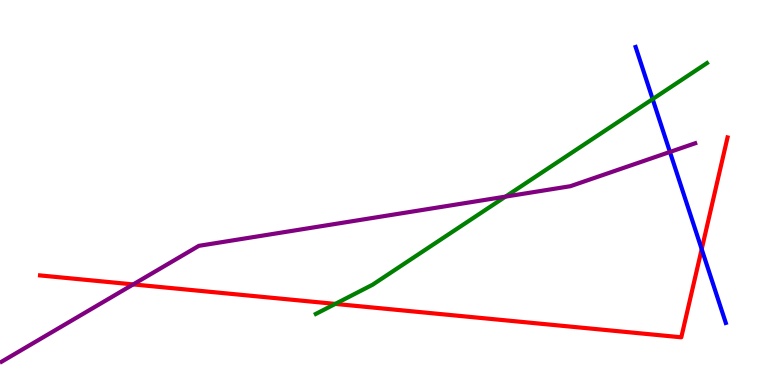[{'lines': ['blue', 'red'], 'intersections': [{'x': 9.05, 'y': 3.53}]}, {'lines': ['green', 'red'], 'intersections': [{'x': 4.33, 'y': 2.11}]}, {'lines': ['purple', 'red'], 'intersections': [{'x': 1.72, 'y': 2.61}]}, {'lines': ['blue', 'green'], 'intersections': [{'x': 8.42, 'y': 7.43}]}, {'lines': ['blue', 'purple'], 'intersections': [{'x': 8.64, 'y': 6.05}]}, {'lines': ['green', 'purple'], 'intersections': [{'x': 6.52, 'y': 4.89}]}]